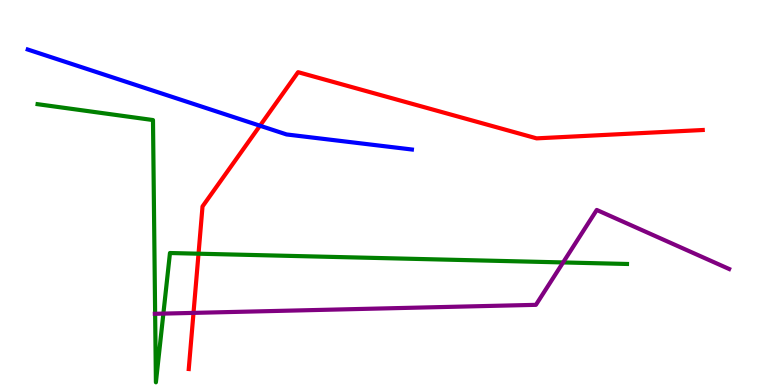[{'lines': ['blue', 'red'], 'intersections': [{'x': 3.35, 'y': 6.73}]}, {'lines': ['green', 'red'], 'intersections': [{'x': 2.56, 'y': 3.41}]}, {'lines': ['purple', 'red'], 'intersections': [{'x': 2.5, 'y': 1.87}]}, {'lines': ['blue', 'green'], 'intersections': []}, {'lines': ['blue', 'purple'], 'intersections': []}, {'lines': ['green', 'purple'], 'intersections': [{'x': 2.0, 'y': 1.85}, {'x': 2.11, 'y': 1.85}, {'x': 7.27, 'y': 3.18}]}]